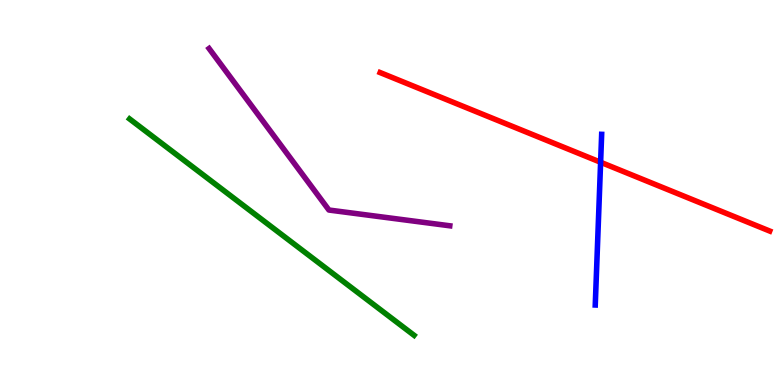[{'lines': ['blue', 'red'], 'intersections': [{'x': 7.75, 'y': 5.79}]}, {'lines': ['green', 'red'], 'intersections': []}, {'lines': ['purple', 'red'], 'intersections': []}, {'lines': ['blue', 'green'], 'intersections': []}, {'lines': ['blue', 'purple'], 'intersections': []}, {'lines': ['green', 'purple'], 'intersections': []}]